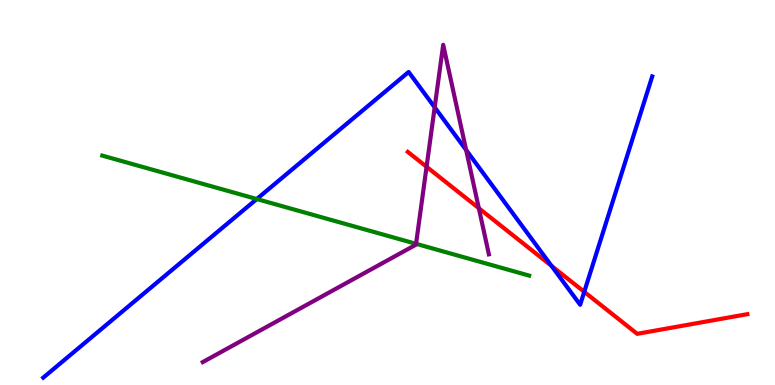[{'lines': ['blue', 'red'], 'intersections': [{'x': 7.12, 'y': 3.09}, {'x': 7.54, 'y': 2.42}]}, {'lines': ['green', 'red'], 'intersections': []}, {'lines': ['purple', 'red'], 'intersections': [{'x': 5.5, 'y': 5.67}, {'x': 6.18, 'y': 4.59}]}, {'lines': ['blue', 'green'], 'intersections': [{'x': 3.31, 'y': 4.83}]}, {'lines': ['blue', 'purple'], 'intersections': [{'x': 5.61, 'y': 7.21}, {'x': 6.01, 'y': 6.1}]}, {'lines': ['green', 'purple'], 'intersections': [{'x': 5.37, 'y': 3.67}]}]